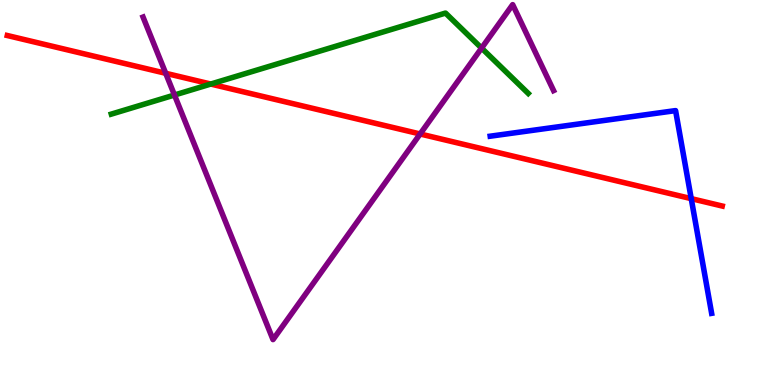[{'lines': ['blue', 'red'], 'intersections': [{'x': 8.92, 'y': 4.84}]}, {'lines': ['green', 'red'], 'intersections': [{'x': 2.72, 'y': 7.82}]}, {'lines': ['purple', 'red'], 'intersections': [{'x': 2.14, 'y': 8.1}, {'x': 5.42, 'y': 6.52}]}, {'lines': ['blue', 'green'], 'intersections': []}, {'lines': ['blue', 'purple'], 'intersections': []}, {'lines': ['green', 'purple'], 'intersections': [{'x': 2.25, 'y': 7.53}, {'x': 6.21, 'y': 8.75}]}]